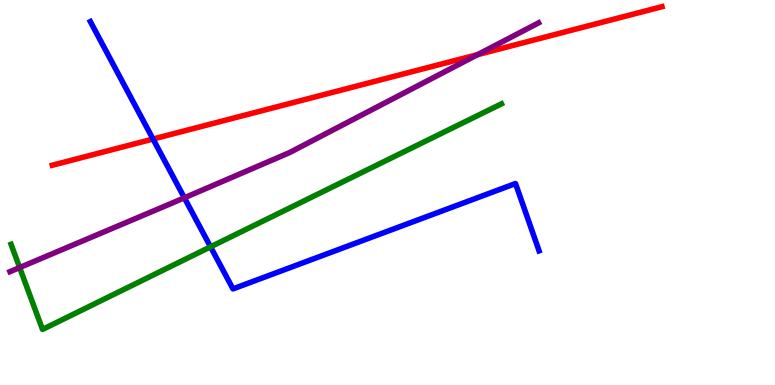[{'lines': ['blue', 'red'], 'intersections': [{'x': 1.97, 'y': 6.39}]}, {'lines': ['green', 'red'], 'intersections': []}, {'lines': ['purple', 'red'], 'intersections': [{'x': 6.16, 'y': 8.58}]}, {'lines': ['blue', 'green'], 'intersections': [{'x': 2.72, 'y': 3.59}]}, {'lines': ['blue', 'purple'], 'intersections': [{'x': 2.38, 'y': 4.86}]}, {'lines': ['green', 'purple'], 'intersections': [{'x': 0.253, 'y': 3.05}]}]